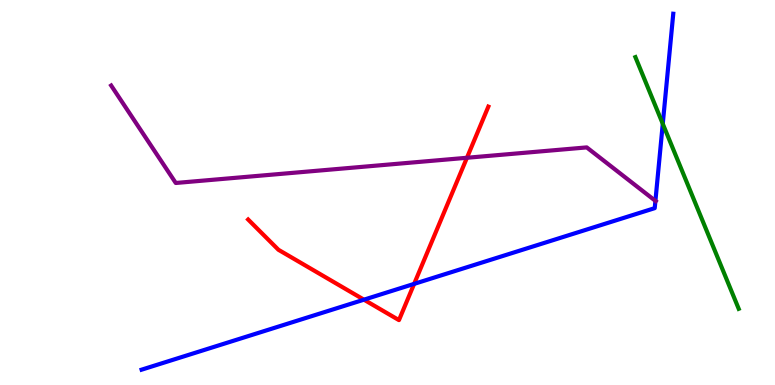[{'lines': ['blue', 'red'], 'intersections': [{'x': 4.7, 'y': 2.22}, {'x': 5.34, 'y': 2.63}]}, {'lines': ['green', 'red'], 'intersections': []}, {'lines': ['purple', 'red'], 'intersections': [{'x': 6.03, 'y': 5.9}]}, {'lines': ['blue', 'green'], 'intersections': [{'x': 8.55, 'y': 6.78}]}, {'lines': ['blue', 'purple'], 'intersections': [{'x': 8.46, 'y': 4.78}]}, {'lines': ['green', 'purple'], 'intersections': []}]